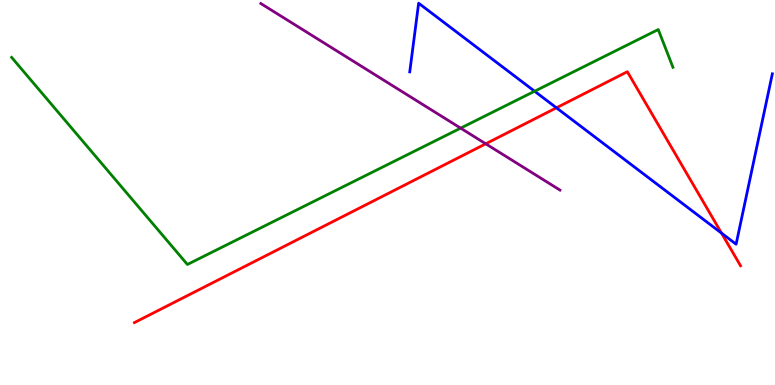[{'lines': ['blue', 'red'], 'intersections': [{'x': 7.18, 'y': 7.2}, {'x': 9.31, 'y': 3.94}]}, {'lines': ['green', 'red'], 'intersections': []}, {'lines': ['purple', 'red'], 'intersections': [{'x': 6.27, 'y': 6.27}]}, {'lines': ['blue', 'green'], 'intersections': [{'x': 6.9, 'y': 7.63}]}, {'lines': ['blue', 'purple'], 'intersections': []}, {'lines': ['green', 'purple'], 'intersections': [{'x': 5.94, 'y': 6.67}]}]